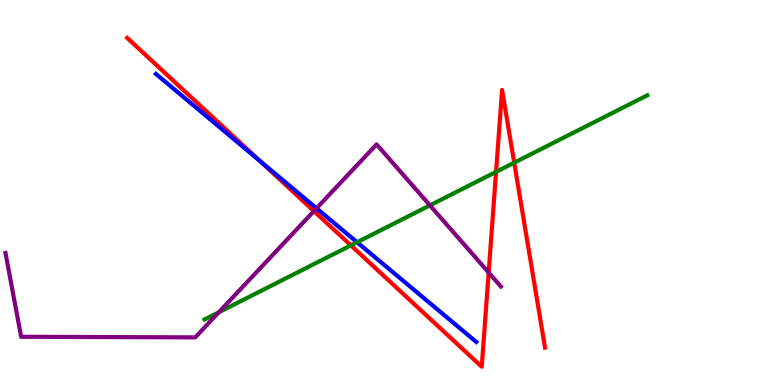[{'lines': ['blue', 'red'], 'intersections': [{'x': 3.34, 'y': 5.83}]}, {'lines': ['green', 'red'], 'intersections': [{'x': 4.53, 'y': 3.63}, {'x': 6.4, 'y': 5.54}, {'x': 6.63, 'y': 5.77}]}, {'lines': ['purple', 'red'], 'intersections': [{'x': 4.05, 'y': 4.52}, {'x': 6.31, 'y': 2.92}]}, {'lines': ['blue', 'green'], 'intersections': [{'x': 4.61, 'y': 3.71}]}, {'lines': ['blue', 'purple'], 'intersections': [{'x': 4.08, 'y': 4.59}]}, {'lines': ['green', 'purple'], 'intersections': [{'x': 2.82, 'y': 1.89}, {'x': 5.55, 'y': 4.67}]}]